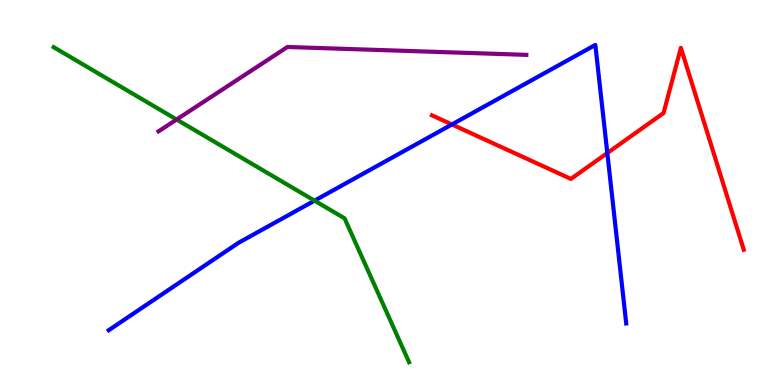[{'lines': ['blue', 'red'], 'intersections': [{'x': 5.83, 'y': 6.77}, {'x': 7.84, 'y': 6.03}]}, {'lines': ['green', 'red'], 'intersections': []}, {'lines': ['purple', 'red'], 'intersections': []}, {'lines': ['blue', 'green'], 'intersections': [{'x': 4.06, 'y': 4.79}]}, {'lines': ['blue', 'purple'], 'intersections': []}, {'lines': ['green', 'purple'], 'intersections': [{'x': 2.28, 'y': 6.9}]}]